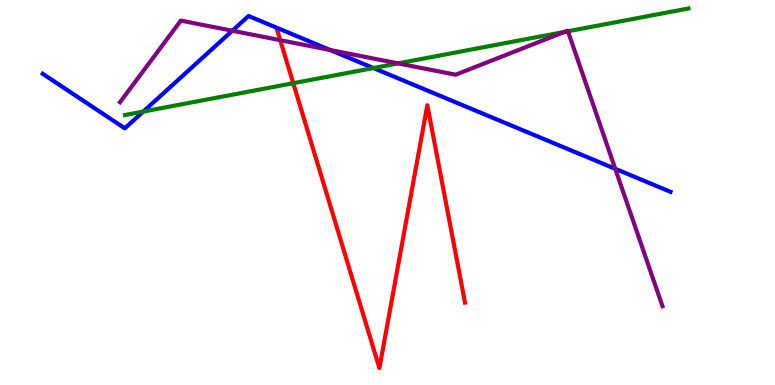[{'lines': ['blue', 'red'], 'intersections': []}, {'lines': ['green', 'red'], 'intersections': [{'x': 3.78, 'y': 7.84}]}, {'lines': ['purple', 'red'], 'intersections': [{'x': 3.62, 'y': 8.96}]}, {'lines': ['blue', 'green'], 'intersections': [{'x': 1.85, 'y': 7.1}, {'x': 4.82, 'y': 8.23}]}, {'lines': ['blue', 'purple'], 'intersections': [{'x': 3.0, 'y': 9.2}, {'x': 4.26, 'y': 8.7}, {'x': 7.94, 'y': 5.62}]}, {'lines': ['green', 'purple'], 'intersections': [{'x': 5.14, 'y': 8.35}, {'x': 7.28, 'y': 9.17}, {'x': 7.33, 'y': 9.19}]}]